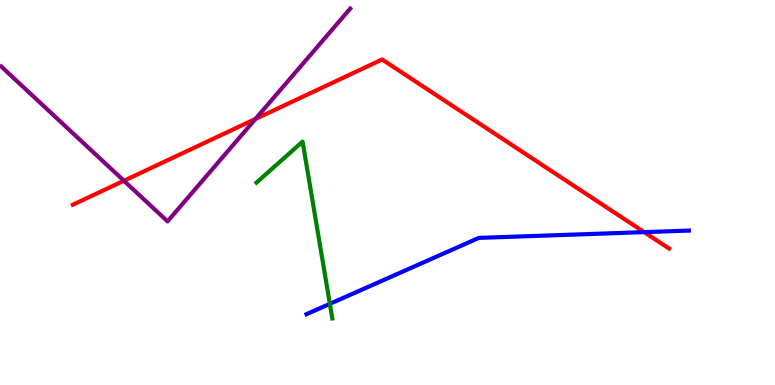[{'lines': ['blue', 'red'], 'intersections': [{'x': 8.31, 'y': 3.97}]}, {'lines': ['green', 'red'], 'intersections': []}, {'lines': ['purple', 'red'], 'intersections': [{'x': 1.6, 'y': 5.31}, {'x': 3.3, 'y': 6.91}]}, {'lines': ['blue', 'green'], 'intersections': [{'x': 4.26, 'y': 2.11}]}, {'lines': ['blue', 'purple'], 'intersections': []}, {'lines': ['green', 'purple'], 'intersections': []}]